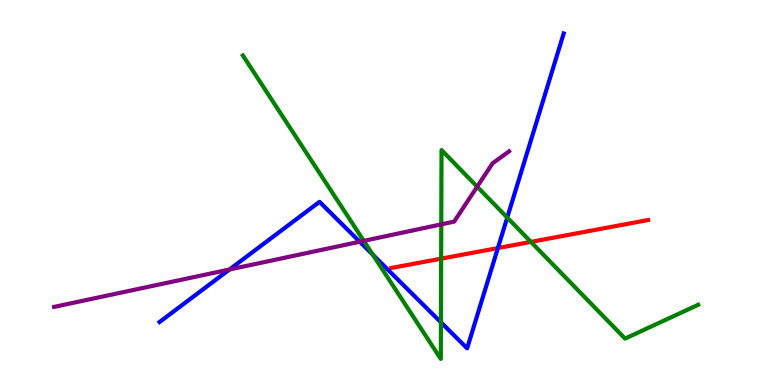[{'lines': ['blue', 'red'], 'intersections': [{'x': 6.42, 'y': 3.56}]}, {'lines': ['green', 'red'], 'intersections': [{'x': 5.69, 'y': 3.28}, {'x': 6.85, 'y': 3.72}]}, {'lines': ['purple', 'red'], 'intersections': []}, {'lines': ['blue', 'green'], 'intersections': [{'x': 4.81, 'y': 3.38}, {'x': 5.69, 'y': 1.63}, {'x': 6.54, 'y': 4.35}]}, {'lines': ['blue', 'purple'], 'intersections': [{'x': 2.96, 'y': 3.0}, {'x': 4.64, 'y': 3.72}]}, {'lines': ['green', 'purple'], 'intersections': [{'x': 4.69, 'y': 3.74}, {'x': 5.69, 'y': 4.17}, {'x': 6.16, 'y': 5.15}]}]